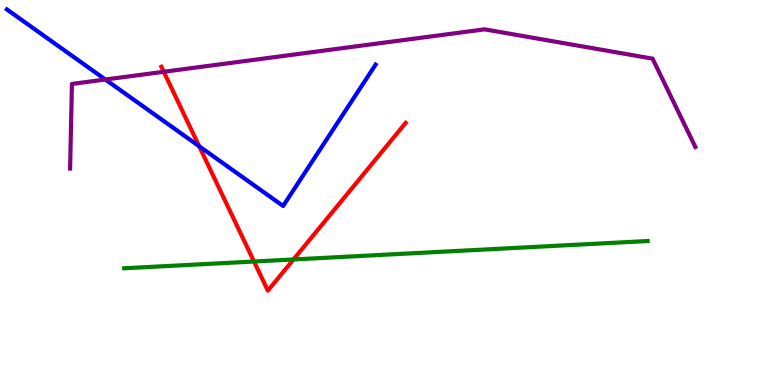[{'lines': ['blue', 'red'], 'intersections': [{'x': 2.57, 'y': 6.2}]}, {'lines': ['green', 'red'], 'intersections': [{'x': 3.28, 'y': 3.21}, {'x': 3.79, 'y': 3.26}]}, {'lines': ['purple', 'red'], 'intersections': [{'x': 2.11, 'y': 8.14}]}, {'lines': ['blue', 'green'], 'intersections': []}, {'lines': ['blue', 'purple'], 'intersections': [{'x': 1.36, 'y': 7.93}]}, {'lines': ['green', 'purple'], 'intersections': []}]